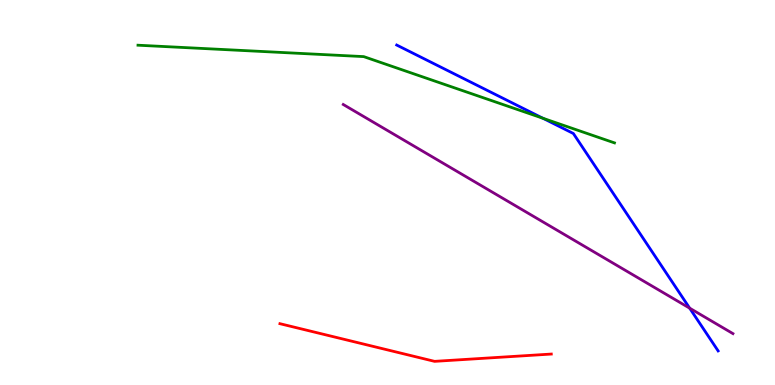[{'lines': ['blue', 'red'], 'intersections': []}, {'lines': ['green', 'red'], 'intersections': []}, {'lines': ['purple', 'red'], 'intersections': []}, {'lines': ['blue', 'green'], 'intersections': [{'x': 7.01, 'y': 6.93}]}, {'lines': ['blue', 'purple'], 'intersections': [{'x': 8.9, 'y': 2.0}]}, {'lines': ['green', 'purple'], 'intersections': []}]